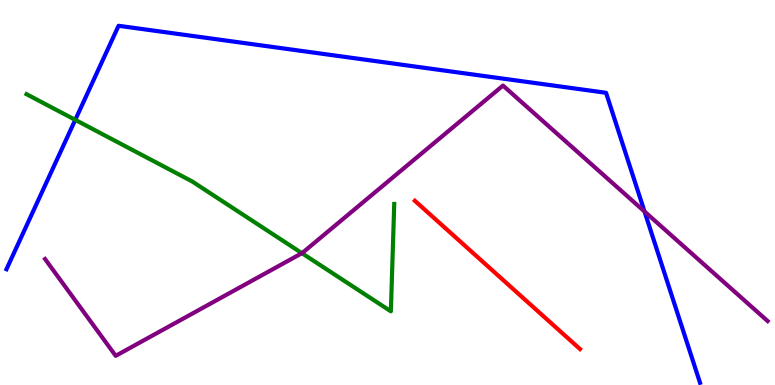[{'lines': ['blue', 'red'], 'intersections': []}, {'lines': ['green', 'red'], 'intersections': []}, {'lines': ['purple', 'red'], 'intersections': []}, {'lines': ['blue', 'green'], 'intersections': [{'x': 0.971, 'y': 6.89}]}, {'lines': ['blue', 'purple'], 'intersections': [{'x': 8.32, 'y': 4.51}]}, {'lines': ['green', 'purple'], 'intersections': [{'x': 3.9, 'y': 3.42}]}]